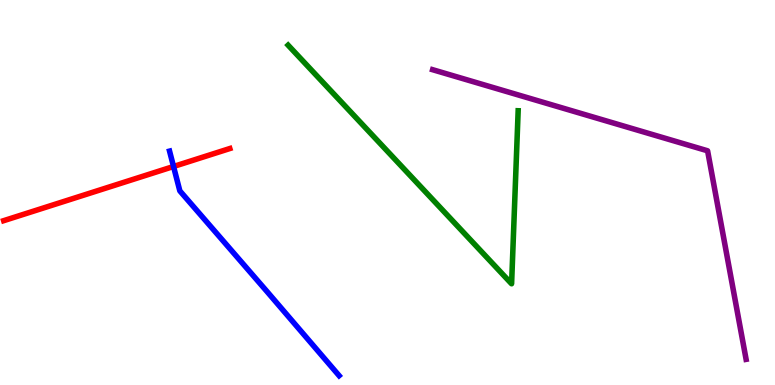[{'lines': ['blue', 'red'], 'intersections': [{'x': 2.24, 'y': 5.68}]}, {'lines': ['green', 'red'], 'intersections': []}, {'lines': ['purple', 'red'], 'intersections': []}, {'lines': ['blue', 'green'], 'intersections': []}, {'lines': ['blue', 'purple'], 'intersections': []}, {'lines': ['green', 'purple'], 'intersections': []}]